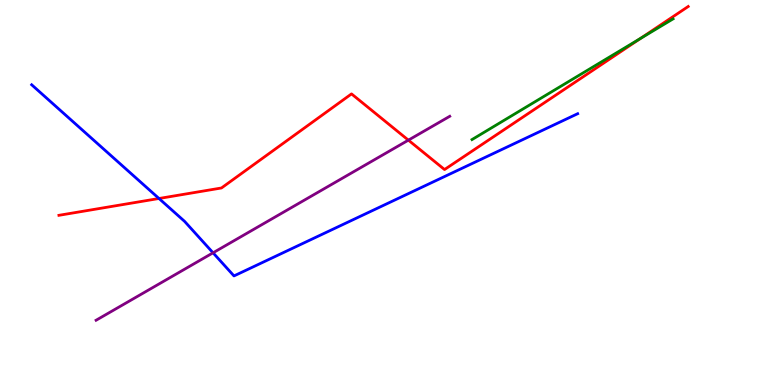[{'lines': ['blue', 'red'], 'intersections': [{'x': 2.05, 'y': 4.84}]}, {'lines': ['green', 'red'], 'intersections': [{'x': 8.26, 'y': 9.0}]}, {'lines': ['purple', 'red'], 'intersections': [{'x': 5.27, 'y': 6.36}]}, {'lines': ['blue', 'green'], 'intersections': []}, {'lines': ['blue', 'purple'], 'intersections': [{'x': 2.75, 'y': 3.43}]}, {'lines': ['green', 'purple'], 'intersections': []}]